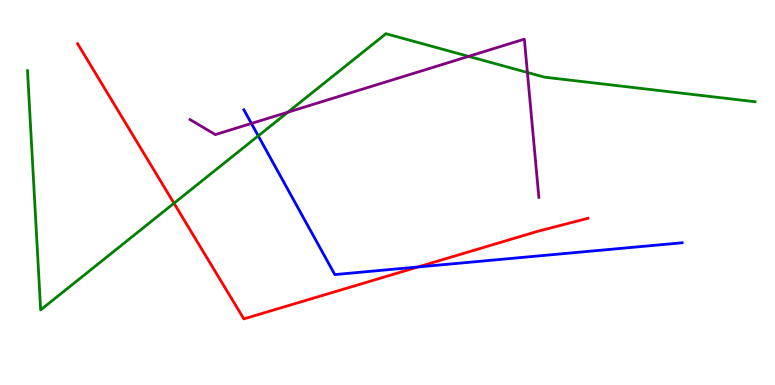[{'lines': ['blue', 'red'], 'intersections': [{'x': 5.39, 'y': 3.07}]}, {'lines': ['green', 'red'], 'intersections': [{'x': 2.25, 'y': 4.72}]}, {'lines': ['purple', 'red'], 'intersections': []}, {'lines': ['blue', 'green'], 'intersections': [{'x': 3.33, 'y': 6.47}]}, {'lines': ['blue', 'purple'], 'intersections': [{'x': 3.24, 'y': 6.79}]}, {'lines': ['green', 'purple'], 'intersections': [{'x': 3.71, 'y': 7.09}, {'x': 6.05, 'y': 8.54}, {'x': 6.81, 'y': 8.12}]}]